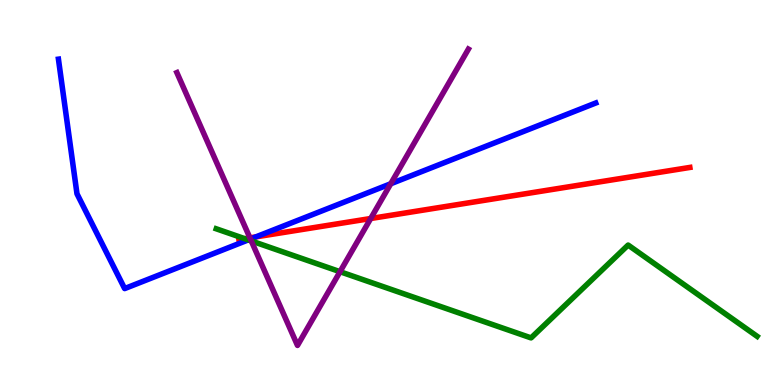[{'lines': ['blue', 'red'], 'intersections': [{'x': 3.3, 'y': 3.85}]}, {'lines': ['green', 'red'], 'intersections': [{'x': 3.16, 'y': 3.8}]}, {'lines': ['purple', 'red'], 'intersections': [{'x': 3.22, 'y': 3.82}, {'x': 4.78, 'y': 4.32}]}, {'lines': ['blue', 'green'], 'intersections': [{'x': 3.2, 'y': 3.77}]}, {'lines': ['blue', 'purple'], 'intersections': [{'x': 3.23, 'y': 3.79}, {'x': 5.04, 'y': 5.23}]}, {'lines': ['green', 'purple'], 'intersections': [{'x': 3.24, 'y': 3.74}, {'x': 4.39, 'y': 2.94}]}]